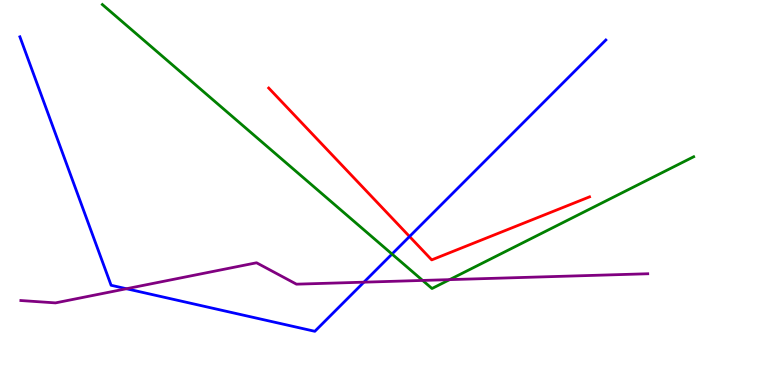[{'lines': ['blue', 'red'], 'intersections': [{'x': 5.28, 'y': 3.86}]}, {'lines': ['green', 'red'], 'intersections': []}, {'lines': ['purple', 'red'], 'intersections': []}, {'lines': ['blue', 'green'], 'intersections': [{'x': 5.06, 'y': 3.4}]}, {'lines': ['blue', 'purple'], 'intersections': [{'x': 1.63, 'y': 2.5}, {'x': 4.7, 'y': 2.67}]}, {'lines': ['green', 'purple'], 'intersections': [{'x': 5.45, 'y': 2.72}, {'x': 5.8, 'y': 2.74}]}]